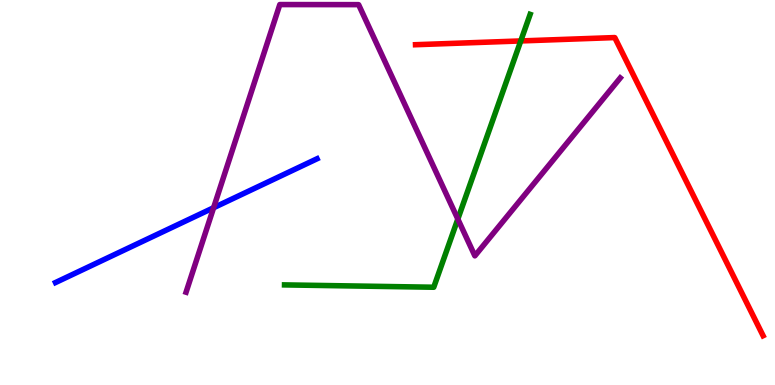[{'lines': ['blue', 'red'], 'intersections': []}, {'lines': ['green', 'red'], 'intersections': [{'x': 6.72, 'y': 8.94}]}, {'lines': ['purple', 'red'], 'intersections': []}, {'lines': ['blue', 'green'], 'intersections': []}, {'lines': ['blue', 'purple'], 'intersections': [{'x': 2.76, 'y': 4.6}]}, {'lines': ['green', 'purple'], 'intersections': [{'x': 5.91, 'y': 4.31}]}]